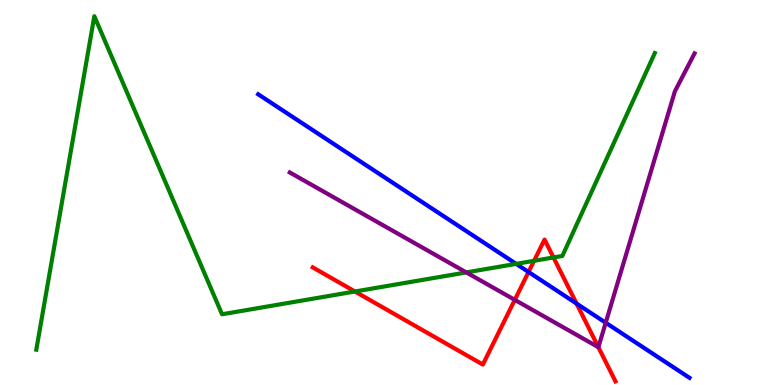[{'lines': ['blue', 'red'], 'intersections': [{'x': 6.82, 'y': 2.93}, {'x': 7.44, 'y': 2.12}]}, {'lines': ['green', 'red'], 'intersections': [{'x': 4.58, 'y': 2.43}, {'x': 6.89, 'y': 3.23}, {'x': 7.14, 'y': 3.31}]}, {'lines': ['purple', 'red'], 'intersections': [{'x': 6.64, 'y': 2.21}, {'x': 7.72, 'y': 0.982}]}, {'lines': ['blue', 'green'], 'intersections': [{'x': 6.66, 'y': 3.15}]}, {'lines': ['blue', 'purple'], 'intersections': [{'x': 7.82, 'y': 1.62}]}, {'lines': ['green', 'purple'], 'intersections': [{'x': 6.02, 'y': 2.92}]}]